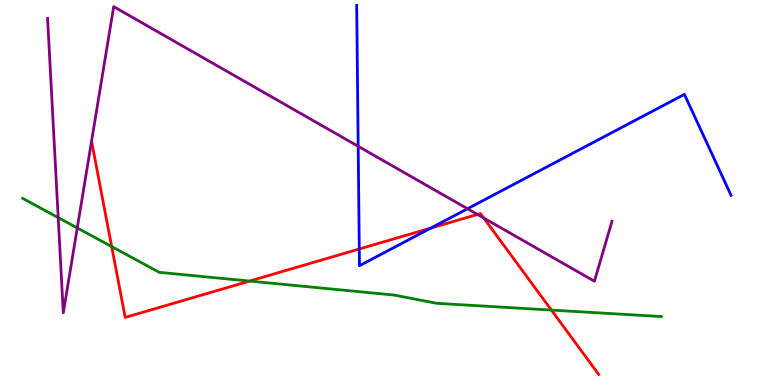[{'lines': ['blue', 'red'], 'intersections': [{'x': 4.64, 'y': 3.53}, {'x': 5.56, 'y': 4.08}]}, {'lines': ['green', 'red'], 'intersections': [{'x': 1.44, 'y': 3.6}, {'x': 3.22, 'y': 2.7}, {'x': 7.11, 'y': 1.95}]}, {'lines': ['purple', 'red'], 'intersections': [{'x': 6.16, 'y': 4.43}, {'x': 6.24, 'y': 4.34}]}, {'lines': ['blue', 'green'], 'intersections': []}, {'lines': ['blue', 'purple'], 'intersections': [{'x': 4.62, 'y': 6.2}, {'x': 6.03, 'y': 4.58}]}, {'lines': ['green', 'purple'], 'intersections': [{'x': 0.751, 'y': 4.35}, {'x': 0.997, 'y': 4.08}]}]